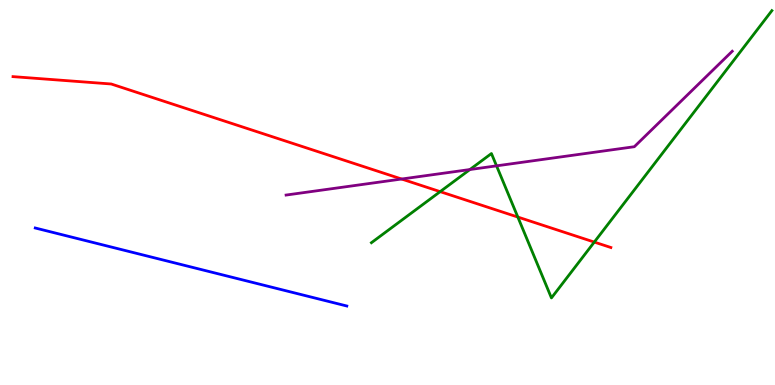[{'lines': ['blue', 'red'], 'intersections': []}, {'lines': ['green', 'red'], 'intersections': [{'x': 5.68, 'y': 5.02}, {'x': 6.68, 'y': 4.36}, {'x': 7.67, 'y': 3.71}]}, {'lines': ['purple', 'red'], 'intersections': [{'x': 5.18, 'y': 5.35}]}, {'lines': ['blue', 'green'], 'intersections': []}, {'lines': ['blue', 'purple'], 'intersections': []}, {'lines': ['green', 'purple'], 'intersections': [{'x': 6.06, 'y': 5.6}, {'x': 6.41, 'y': 5.69}]}]